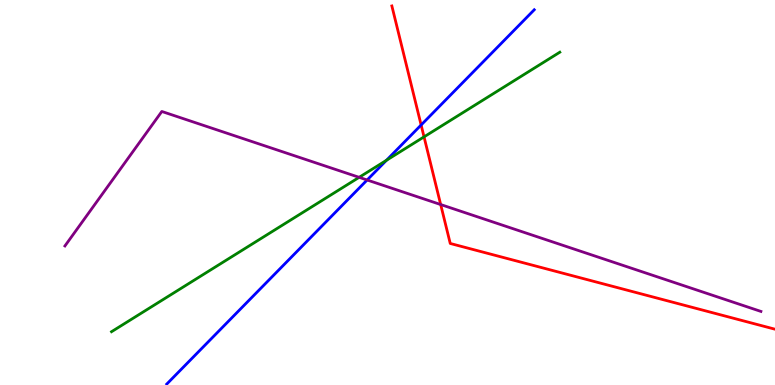[{'lines': ['blue', 'red'], 'intersections': [{'x': 5.43, 'y': 6.75}]}, {'lines': ['green', 'red'], 'intersections': [{'x': 5.47, 'y': 6.45}]}, {'lines': ['purple', 'red'], 'intersections': [{'x': 5.69, 'y': 4.69}]}, {'lines': ['blue', 'green'], 'intersections': [{'x': 4.99, 'y': 5.84}]}, {'lines': ['blue', 'purple'], 'intersections': [{'x': 4.74, 'y': 5.32}]}, {'lines': ['green', 'purple'], 'intersections': [{'x': 4.63, 'y': 5.39}]}]